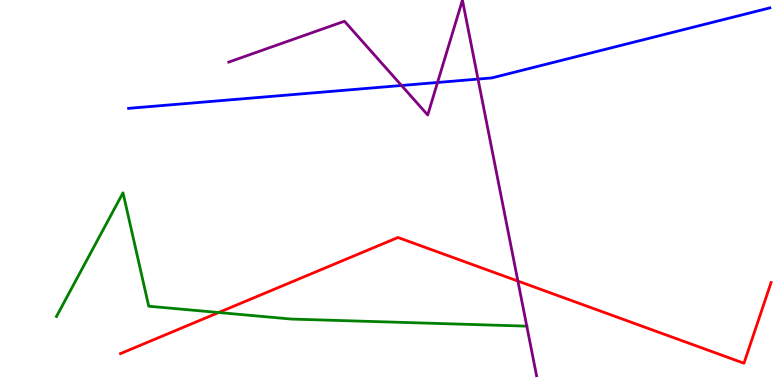[{'lines': ['blue', 'red'], 'intersections': []}, {'lines': ['green', 'red'], 'intersections': [{'x': 2.82, 'y': 1.88}]}, {'lines': ['purple', 'red'], 'intersections': [{'x': 6.68, 'y': 2.7}]}, {'lines': ['blue', 'green'], 'intersections': []}, {'lines': ['blue', 'purple'], 'intersections': [{'x': 5.18, 'y': 7.78}, {'x': 5.65, 'y': 7.86}, {'x': 6.17, 'y': 7.95}]}, {'lines': ['green', 'purple'], 'intersections': [{'x': 6.8, 'y': 1.53}]}]